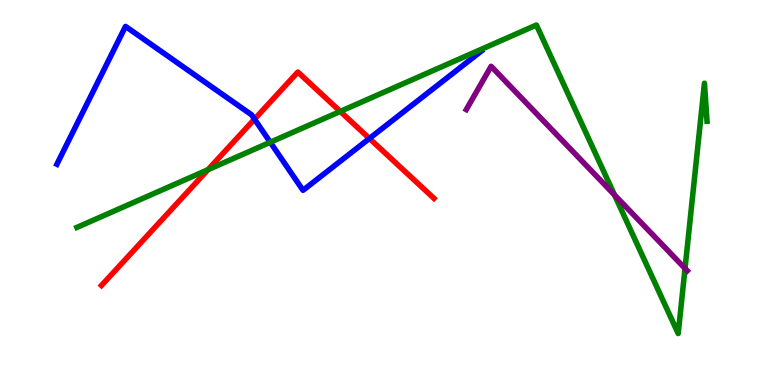[{'lines': ['blue', 'red'], 'intersections': [{'x': 3.28, 'y': 6.91}, {'x': 4.77, 'y': 6.4}]}, {'lines': ['green', 'red'], 'intersections': [{'x': 2.68, 'y': 5.59}, {'x': 4.39, 'y': 7.11}]}, {'lines': ['purple', 'red'], 'intersections': []}, {'lines': ['blue', 'green'], 'intersections': [{'x': 3.49, 'y': 6.31}]}, {'lines': ['blue', 'purple'], 'intersections': []}, {'lines': ['green', 'purple'], 'intersections': [{'x': 7.93, 'y': 4.94}, {'x': 8.84, 'y': 3.03}]}]